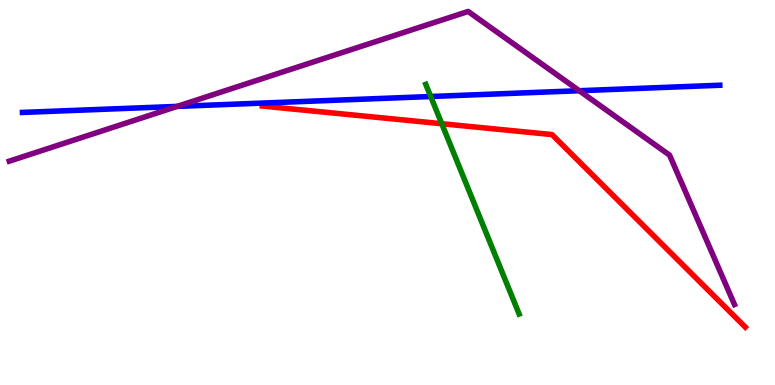[{'lines': ['blue', 'red'], 'intersections': []}, {'lines': ['green', 'red'], 'intersections': [{'x': 5.7, 'y': 6.79}]}, {'lines': ['purple', 'red'], 'intersections': []}, {'lines': ['blue', 'green'], 'intersections': [{'x': 5.56, 'y': 7.49}]}, {'lines': ['blue', 'purple'], 'intersections': [{'x': 2.29, 'y': 7.24}, {'x': 7.47, 'y': 7.64}]}, {'lines': ['green', 'purple'], 'intersections': []}]